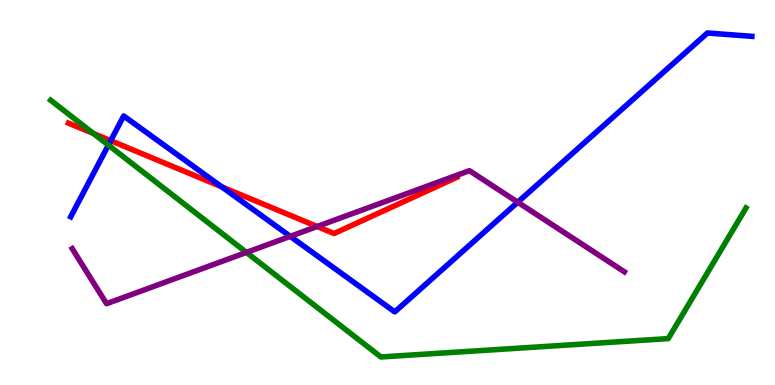[{'lines': ['blue', 'red'], 'intersections': [{'x': 1.43, 'y': 6.35}, {'x': 2.86, 'y': 5.15}]}, {'lines': ['green', 'red'], 'intersections': [{'x': 1.21, 'y': 6.53}]}, {'lines': ['purple', 'red'], 'intersections': [{'x': 4.09, 'y': 4.12}]}, {'lines': ['blue', 'green'], 'intersections': [{'x': 1.4, 'y': 6.23}]}, {'lines': ['blue', 'purple'], 'intersections': [{'x': 3.75, 'y': 3.86}, {'x': 6.68, 'y': 4.75}]}, {'lines': ['green', 'purple'], 'intersections': [{'x': 3.18, 'y': 3.44}]}]